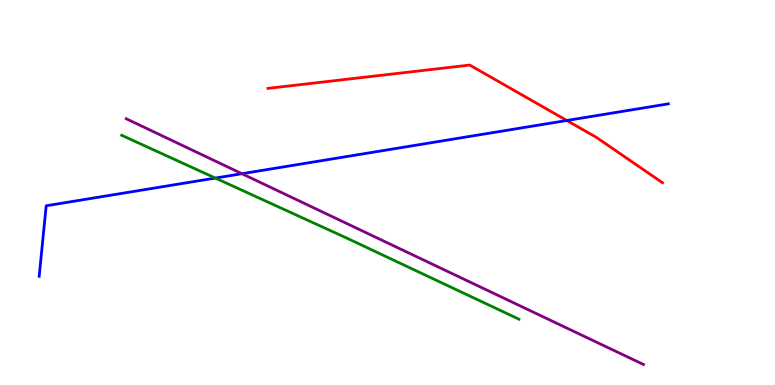[{'lines': ['blue', 'red'], 'intersections': [{'x': 7.31, 'y': 6.87}]}, {'lines': ['green', 'red'], 'intersections': []}, {'lines': ['purple', 'red'], 'intersections': []}, {'lines': ['blue', 'green'], 'intersections': [{'x': 2.78, 'y': 5.37}]}, {'lines': ['blue', 'purple'], 'intersections': [{'x': 3.12, 'y': 5.49}]}, {'lines': ['green', 'purple'], 'intersections': []}]